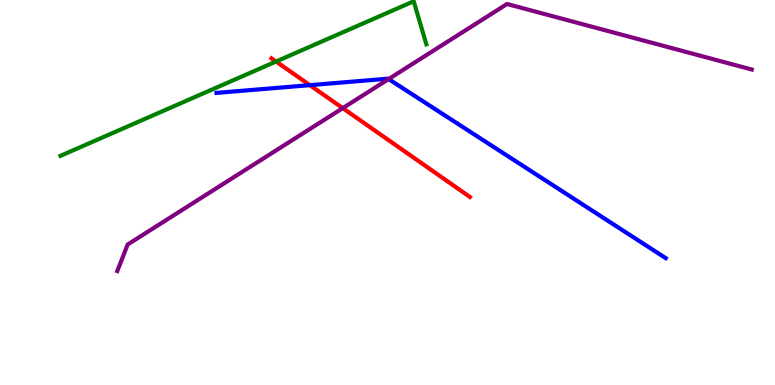[{'lines': ['blue', 'red'], 'intersections': [{'x': 4.0, 'y': 7.79}]}, {'lines': ['green', 'red'], 'intersections': [{'x': 3.56, 'y': 8.4}]}, {'lines': ['purple', 'red'], 'intersections': [{'x': 4.42, 'y': 7.19}]}, {'lines': ['blue', 'green'], 'intersections': []}, {'lines': ['blue', 'purple'], 'intersections': [{'x': 5.01, 'y': 7.95}]}, {'lines': ['green', 'purple'], 'intersections': []}]